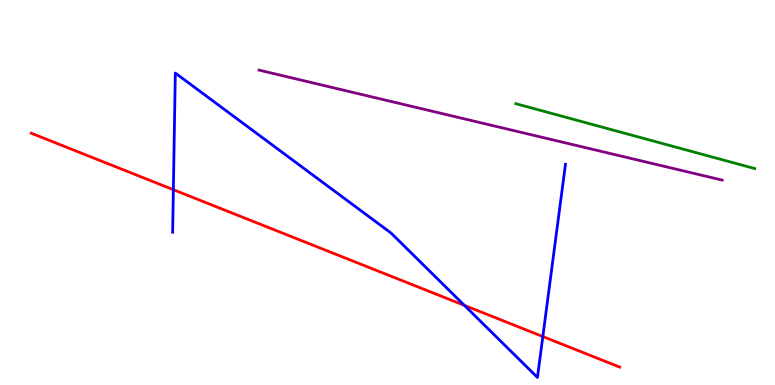[{'lines': ['blue', 'red'], 'intersections': [{'x': 2.24, 'y': 5.07}, {'x': 5.99, 'y': 2.07}, {'x': 7.0, 'y': 1.26}]}, {'lines': ['green', 'red'], 'intersections': []}, {'lines': ['purple', 'red'], 'intersections': []}, {'lines': ['blue', 'green'], 'intersections': []}, {'lines': ['blue', 'purple'], 'intersections': []}, {'lines': ['green', 'purple'], 'intersections': []}]